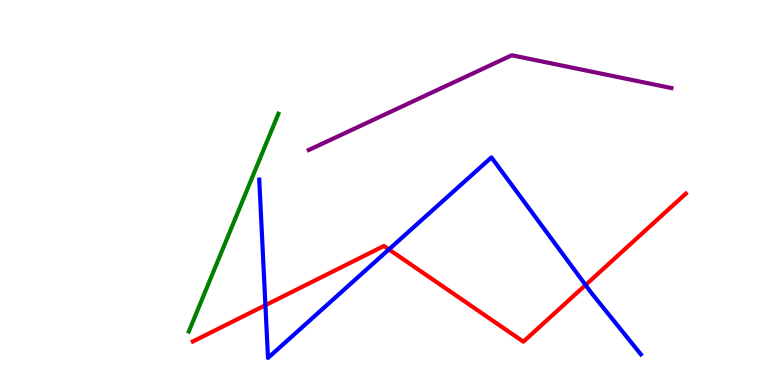[{'lines': ['blue', 'red'], 'intersections': [{'x': 3.42, 'y': 2.07}, {'x': 5.02, 'y': 3.52}, {'x': 7.56, 'y': 2.6}]}, {'lines': ['green', 'red'], 'intersections': []}, {'lines': ['purple', 'red'], 'intersections': []}, {'lines': ['blue', 'green'], 'intersections': []}, {'lines': ['blue', 'purple'], 'intersections': []}, {'lines': ['green', 'purple'], 'intersections': []}]